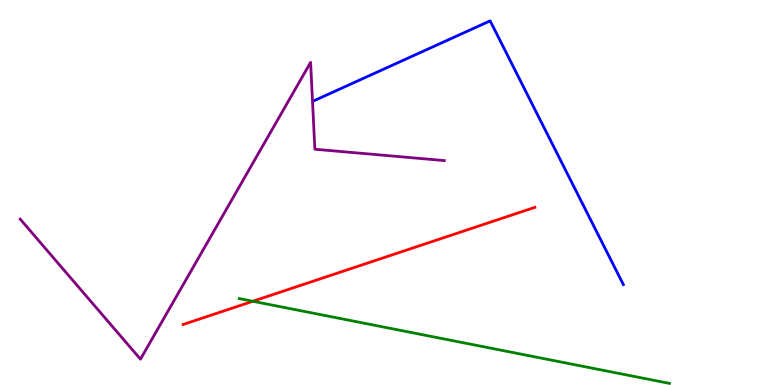[{'lines': ['blue', 'red'], 'intersections': []}, {'lines': ['green', 'red'], 'intersections': [{'x': 3.26, 'y': 2.17}]}, {'lines': ['purple', 'red'], 'intersections': []}, {'lines': ['blue', 'green'], 'intersections': []}, {'lines': ['blue', 'purple'], 'intersections': []}, {'lines': ['green', 'purple'], 'intersections': []}]